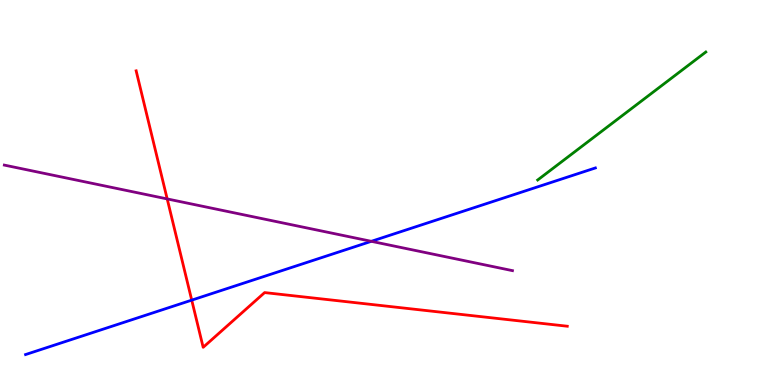[{'lines': ['blue', 'red'], 'intersections': [{'x': 2.47, 'y': 2.2}]}, {'lines': ['green', 'red'], 'intersections': []}, {'lines': ['purple', 'red'], 'intersections': [{'x': 2.16, 'y': 4.83}]}, {'lines': ['blue', 'green'], 'intersections': []}, {'lines': ['blue', 'purple'], 'intersections': [{'x': 4.79, 'y': 3.73}]}, {'lines': ['green', 'purple'], 'intersections': []}]